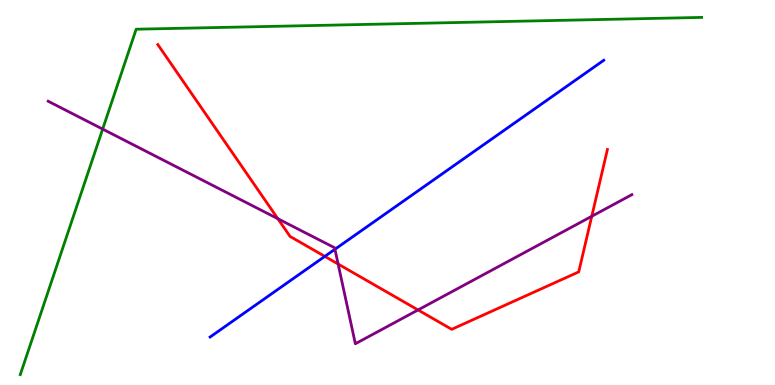[{'lines': ['blue', 'red'], 'intersections': [{'x': 4.19, 'y': 3.34}]}, {'lines': ['green', 'red'], 'intersections': []}, {'lines': ['purple', 'red'], 'intersections': [{'x': 3.59, 'y': 4.32}, {'x': 4.36, 'y': 3.14}, {'x': 5.39, 'y': 1.95}, {'x': 7.64, 'y': 4.38}]}, {'lines': ['blue', 'green'], 'intersections': []}, {'lines': ['blue', 'purple'], 'intersections': [{'x': 4.32, 'y': 3.53}]}, {'lines': ['green', 'purple'], 'intersections': [{'x': 1.32, 'y': 6.65}]}]